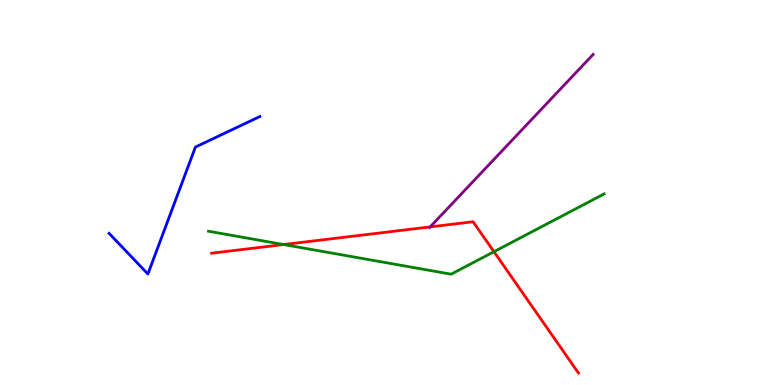[{'lines': ['blue', 'red'], 'intersections': []}, {'lines': ['green', 'red'], 'intersections': [{'x': 3.66, 'y': 3.65}, {'x': 6.37, 'y': 3.46}]}, {'lines': ['purple', 'red'], 'intersections': [{'x': 5.55, 'y': 4.11}]}, {'lines': ['blue', 'green'], 'intersections': []}, {'lines': ['blue', 'purple'], 'intersections': []}, {'lines': ['green', 'purple'], 'intersections': []}]